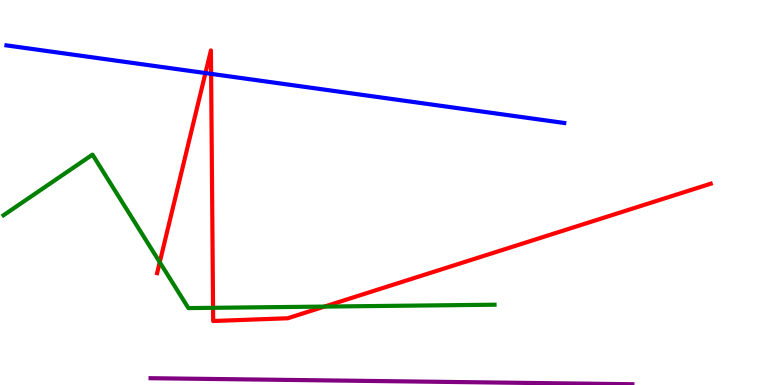[{'lines': ['blue', 'red'], 'intersections': [{'x': 2.65, 'y': 8.1}, {'x': 2.72, 'y': 8.08}]}, {'lines': ['green', 'red'], 'intersections': [{'x': 2.06, 'y': 3.19}, {'x': 2.75, 'y': 2.0}, {'x': 4.19, 'y': 2.04}]}, {'lines': ['purple', 'red'], 'intersections': []}, {'lines': ['blue', 'green'], 'intersections': []}, {'lines': ['blue', 'purple'], 'intersections': []}, {'lines': ['green', 'purple'], 'intersections': []}]